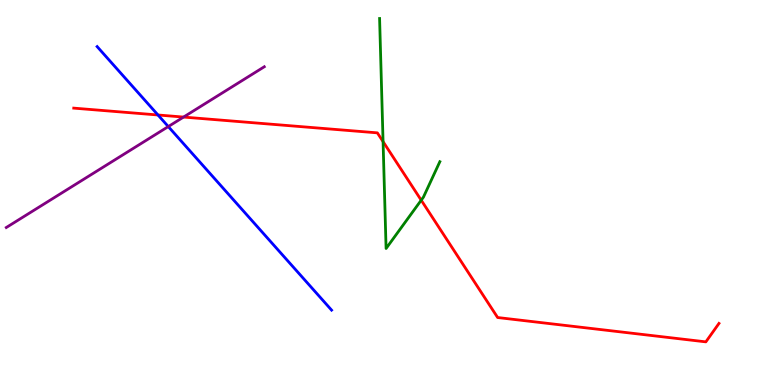[{'lines': ['blue', 'red'], 'intersections': [{'x': 2.04, 'y': 7.01}]}, {'lines': ['green', 'red'], 'intersections': [{'x': 4.94, 'y': 6.32}, {'x': 5.43, 'y': 4.8}]}, {'lines': ['purple', 'red'], 'intersections': [{'x': 2.37, 'y': 6.96}]}, {'lines': ['blue', 'green'], 'intersections': []}, {'lines': ['blue', 'purple'], 'intersections': [{'x': 2.17, 'y': 6.71}]}, {'lines': ['green', 'purple'], 'intersections': []}]